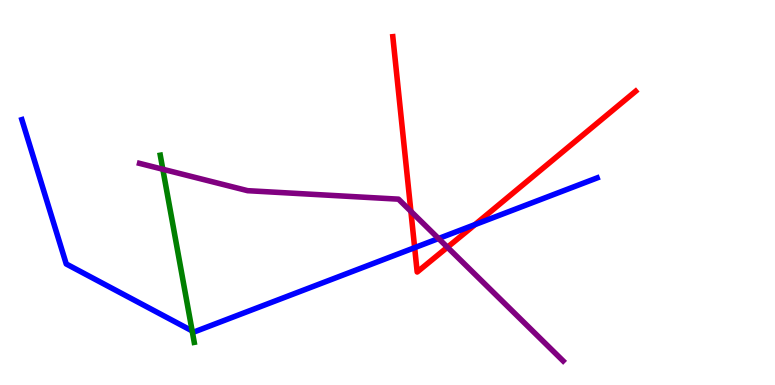[{'lines': ['blue', 'red'], 'intersections': [{'x': 5.35, 'y': 3.57}, {'x': 6.13, 'y': 4.17}]}, {'lines': ['green', 'red'], 'intersections': []}, {'lines': ['purple', 'red'], 'intersections': [{'x': 5.3, 'y': 4.51}, {'x': 5.77, 'y': 3.58}]}, {'lines': ['blue', 'green'], 'intersections': [{'x': 2.48, 'y': 1.41}]}, {'lines': ['blue', 'purple'], 'intersections': [{'x': 5.66, 'y': 3.8}]}, {'lines': ['green', 'purple'], 'intersections': [{'x': 2.1, 'y': 5.6}]}]